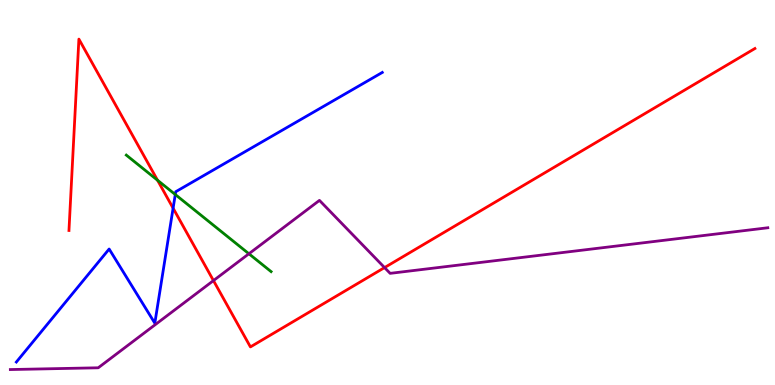[{'lines': ['blue', 'red'], 'intersections': [{'x': 2.23, 'y': 4.59}]}, {'lines': ['green', 'red'], 'intersections': [{'x': 2.03, 'y': 5.32}]}, {'lines': ['purple', 'red'], 'intersections': [{'x': 2.75, 'y': 2.71}, {'x': 4.96, 'y': 3.05}]}, {'lines': ['blue', 'green'], 'intersections': [{'x': 2.26, 'y': 4.95}]}, {'lines': ['blue', 'purple'], 'intersections': []}, {'lines': ['green', 'purple'], 'intersections': [{'x': 3.21, 'y': 3.41}]}]